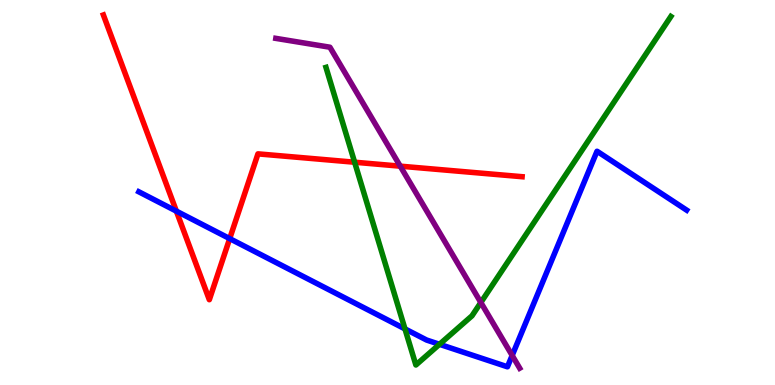[{'lines': ['blue', 'red'], 'intersections': [{'x': 2.28, 'y': 4.52}, {'x': 2.96, 'y': 3.8}]}, {'lines': ['green', 'red'], 'intersections': [{'x': 4.58, 'y': 5.79}]}, {'lines': ['purple', 'red'], 'intersections': [{'x': 5.16, 'y': 5.68}]}, {'lines': ['blue', 'green'], 'intersections': [{'x': 5.23, 'y': 1.46}, {'x': 5.67, 'y': 1.06}]}, {'lines': ['blue', 'purple'], 'intersections': [{'x': 6.61, 'y': 0.767}]}, {'lines': ['green', 'purple'], 'intersections': [{'x': 6.2, 'y': 2.14}]}]